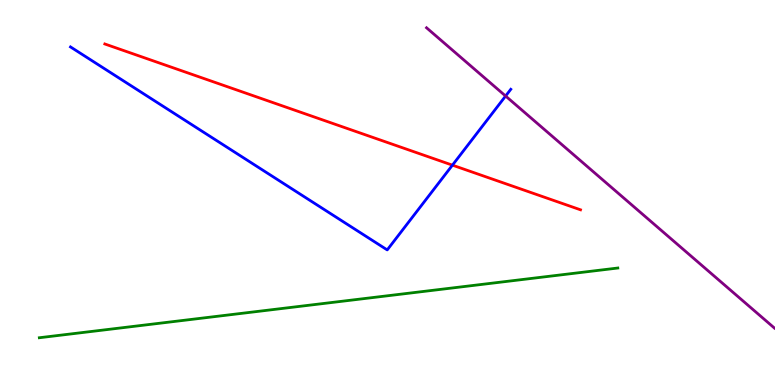[{'lines': ['blue', 'red'], 'intersections': [{'x': 5.84, 'y': 5.71}]}, {'lines': ['green', 'red'], 'intersections': []}, {'lines': ['purple', 'red'], 'intersections': []}, {'lines': ['blue', 'green'], 'intersections': []}, {'lines': ['blue', 'purple'], 'intersections': [{'x': 6.52, 'y': 7.51}]}, {'lines': ['green', 'purple'], 'intersections': []}]